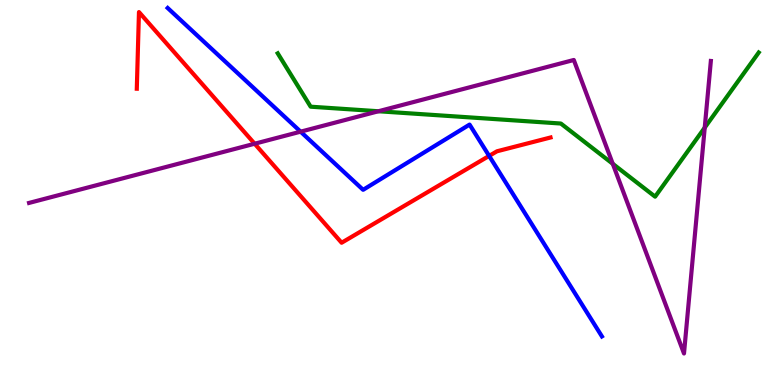[{'lines': ['blue', 'red'], 'intersections': [{'x': 6.31, 'y': 5.95}]}, {'lines': ['green', 'red'], 'intersections': []}, {'lines': ['purple', 'red'], 'intersections': [{'x': 3.29, 'y': 6.27}]}, {'lines': ['blue', 'green'], 'intersections': []}, {'lines': ['blue', 'purple'], 'intersections': [{'x': 3.88, 'y': 6.58}]}, {'lines': ['green', 'purple'], 'intersections': [{'x': 4.88, 'y': 7.11}, {'x': 7.91, 'y': 5.75}, {'x': 9.09, 'y': 6.68}]}]